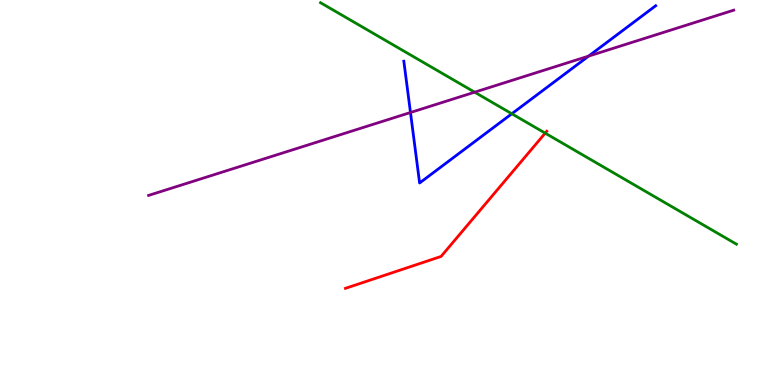[{'lines': ['blue', 'red'], 'intersections': []}, {'lines': ['green', 'red'], 'intersections': [{'x': 7.03, 'y': 6.54}]}, {'lines': ['purple', 'red'], 'intersections': []}, {'lines': ['blue', 'green'], 'intersections': [{'x': 6.6, 'y': 7.05}]}, {'lines': ['blue', 'purple'], 'intersections': [{'x': 5.3, 'y': 7.08}, {'x': 7.59, 'y': 8.54}]}, {'lines': ['green', 'purple'], 'intersections': [{'x': 6.12, 'y': 7.61}]}]